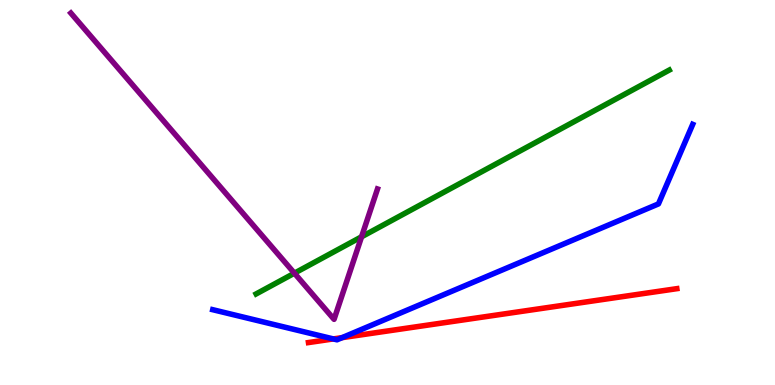[{'lines': ['blue', 'red'], 'intersections': [{'x': 4.3, 'y': 1.2}, {'x': 4.41, 'y': 1.23}]}, {'lines': ['green', 'red'], 'intersections': []}, {'lines': ['purple', 'red'], 'intersections': []}, {'lines': ['blue', 'green'], 'intersections': []}, {'lines': ['blue', 'purple'], 'intersections': []}, {'lines': ['green', 'purple'], 'intersections': [{'x': 3.8, 'y': 2.9}, {'x': 4.67, 'y': 3.85}]}]